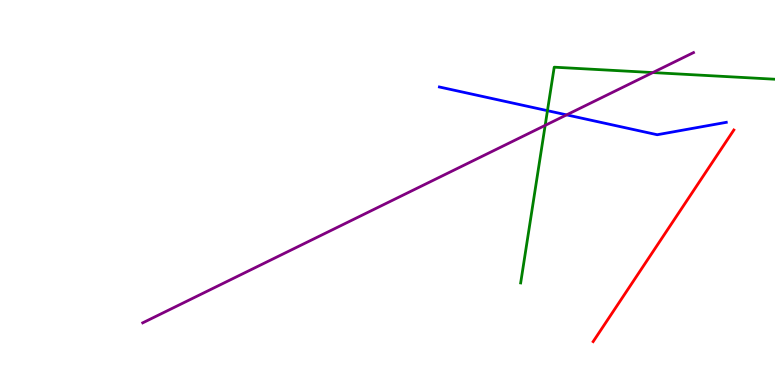[{'lines': ['blue', 'red'], 'intersections': []}, {'lines': ['green', 'red'], 'intersections': []}, {'lines': ['purple', 'red'], 'intersections': []}, {'lines': ['blue', 'green'], 'intersections': [{'x': 7.06, 'y': 7.13}]}, {'lines': ['blue', 'purple'], 'intersections': [{'x': 7.31, 'y': 7.02}]}, {'lines': ['green', 'purple'], 'intersections': [{'x': 7.03, 'y': 6.74}, {'x': 8.42, 'y': 8.12}]}]